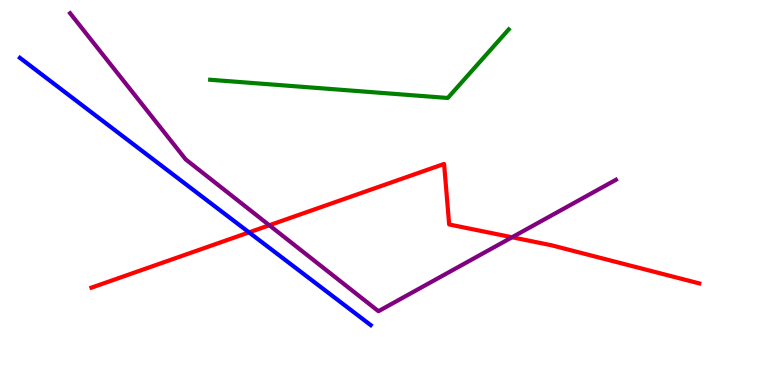[{'lines': ['blue', 'red'], 'intersections': [{'x': 3.21, 'y': 3.96}]}, {'lines': ['green', 'red'], 'intersections': []}, {'lines': ['purple', 'red'], 'intersections': [{'x': 3.47, 'y': 4.15}, {'x': 6.61, 'y': 3.84}]}, {'lines': ['blue', 'green'], 'intersections': []}, {'lines': ['blue', 'purple'], 'intersections': []}, {'lines': ['green', 'purple'], 'intersections': []}]